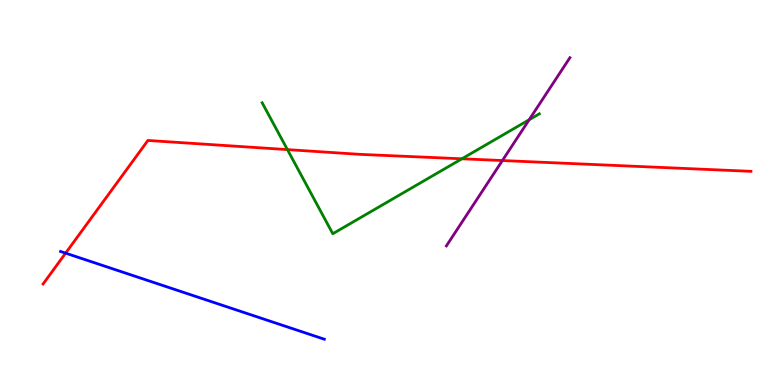[{'lines': ['blue', 'red'], 'intersections': [{'x': 0.847, 'y': 3.42}]}, {'lines': ['green', 'red'], 'intersections': [{'x': 3.71, 'y': 6.11}, {'x': 5.96, 'y': 5.88}]}, {'lines': ['purple', 'red'], 'intersections': [{'x': 6.48, 'y': 5.83}]}, {'lines': ['blue', 'green'], 'intersections': []}, {'lines': ['blue', 'purple'], 'intersections': []}, {'lines': ['green', 'purple'], 'intersections': [{'x': 6.83, 'y': 6.89}]}]